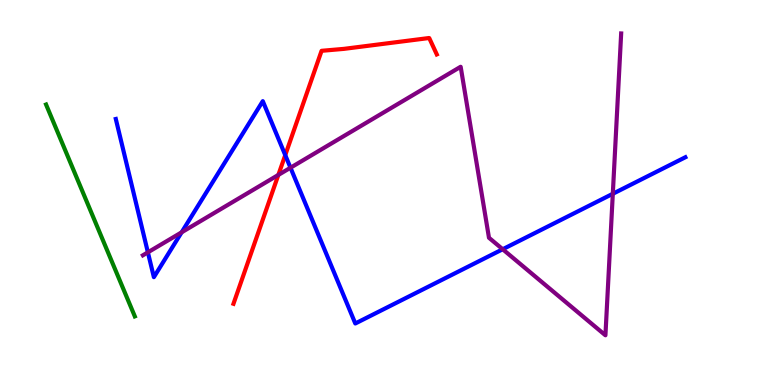[{'lines': ['blue', 'red'], 'intersections': [{'x': 3.68, 'y': 5.97}]}, {'lines': ['green', 'red'], 'intersections': []}, {'lines': ['purple', 'red'], 'intersections': [{'x': 3.59, 'y': 5.46}]}, {'lines': ['blue', 'green'], 'intersections': []}, {'lines': ['blue', 'purple'], 'intersections': [{'x': 1.91, 'y': 3.45}, {'x': 2.34, 'y': 3.97}, {'x': 3.75, 'y': 5.64}, {'x': 6.49, 'y': 3.53}, {'x': 7.91, 'y': 4.97}]}, {'lines': ['green', 'purple'], 'intersections': []}]